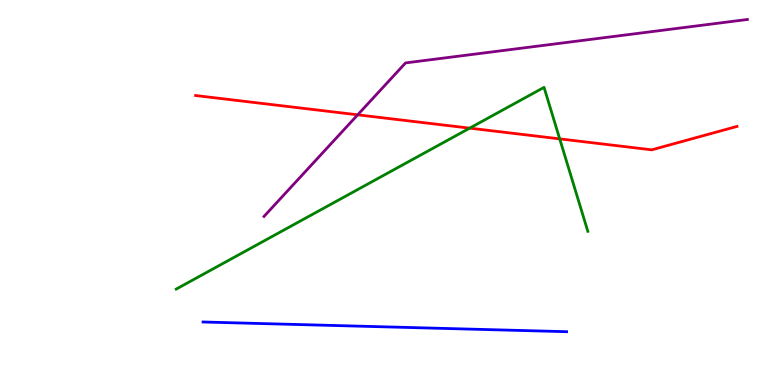[{'lines': ['blue', 'red'], 'intersections': []}, {'lines': ['green', 'red'], 'intersections': [{'x': 6.06, 'y': 6.67}, {'x': 7.22, 'y': 6.39}]}, {'lines': ['purple', 'red'], 'intersections': [{'x': 4.62, 'y': 7.02}]}, {'lines': ['blue', 'green'], 'intersections': []}, {'lines': ['blue', 'purple'], 'intersections': []}, {'lines': ['green', 'purple'], 'intersections': []}]